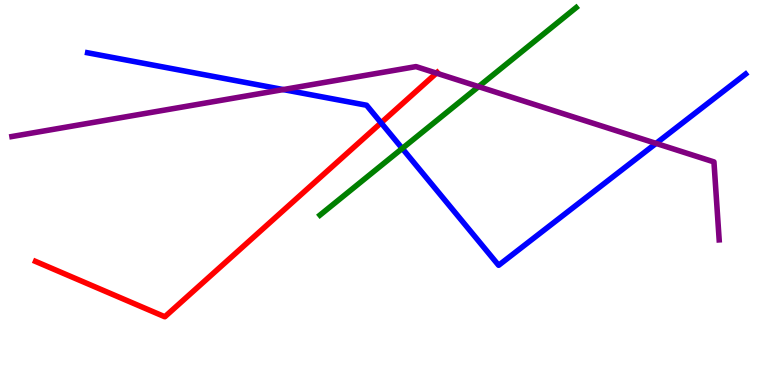[{'lines': ['blue', 'red'], 'intersections': [{'x': 4.92, 'y': 6.81}]}, {'lines': ['green', 'red'], 'intersections': []}, {'lines': ['purple', 'red'], 'intersections': [{'x': 5.63, 'y': 8.1}]}, {'lines': ['blue', 'green'], 'intersections': [{'x': 5.19, 'y': 6.14}]}, {'lines': ['blue', 'purple'], 'intersections': [{'x': 3.66, 'y': 7.67}, {'x': 8.47, 'y': 6.28}]}, {'lines': ['green', 'purple'], 'intersections': [{'x': 6.18, 'y': 7.75}]}]